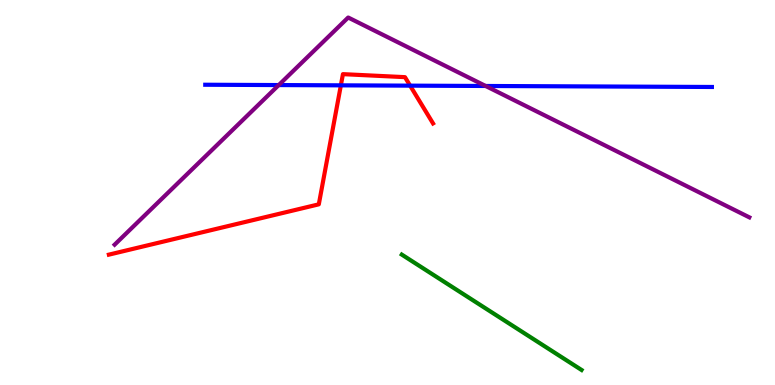[{'lines': ['blue', 'red'], 'intersections': [{'x': 4.4, 'y': 7.78}, {'x': 5.29, 'y': 7.78}]}, {'lines': ['green', 'red'], 'intersections': []}, {'lines': ['purple', 'red'], 'intersections': []}, {'lines': ['blue', 'green'], 'intersections': []}, {'lines': ['blue', 'purple'], 'intersections': [{'x': 3.6, 'y': 7.79}, {'x': 6.27, 'y': 7.77}]}, {'lines': ['green', 'purple'], 'intersections': []}]